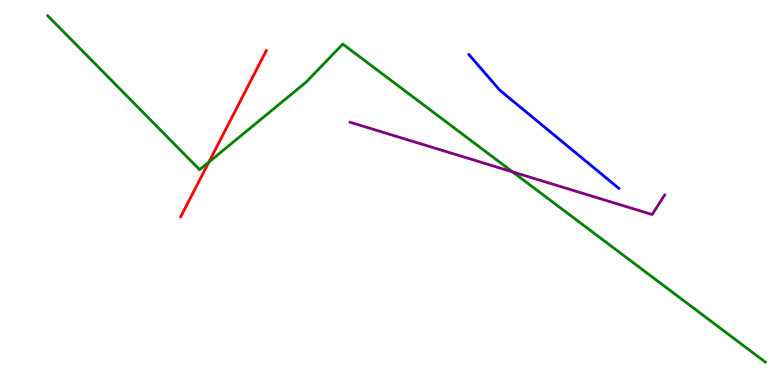[{'lines': ['blue', 'red'], 'intersections': []}, {'lines': ['green', 'red'], 'intersections': [{'x': 2.7, 'y': 5.79}]}, {'lines': ['purple', 'red'], 'intersections': []}, {'lines': ['blue', 'green'], 'intersections': []}, {'lines': ['blue', 'purple'], 'intersections': []}, {'lines': ['green', 'purple'], 'intersections': [{'x': 6.61, 'y': 5.54}]}]